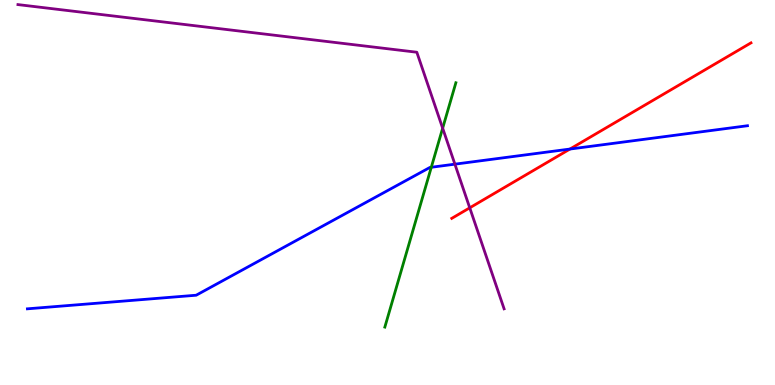[{'lines': ['blue', 'red'], 'intersections': [{'x': 7.35, 'y': 6.13}]}, {'lines': ['green', 'red'], 'intersections': []}, {'lines': ['purple', 'red'], 'intersections': [{'x': 6.06, 'y': 4.6}]}, {'lines': ['blue', 'green'], 'intersections': [{'x': 5.57, 'y': 5.66}]}, {'lines': ['blue', 'purple'], 'intersections': [{'x': 5.87, 'y': 5.74}]}, {'lines': ['green', 'purple'], 'intersections': [{'x': 5.71, 'y': 6.67}]}]